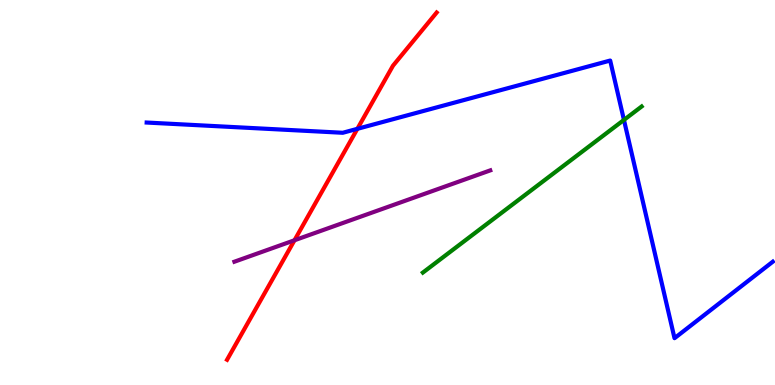[{'lines': ['blue', 'red'], 'intersections': [{'x': 4.61, 'y': 6.65}]}, {'lines': ['green', 'red'], 'intersections': []}, {'lines': ['purple', 'red'], 'intersections': [{'x': 3.8, 'y': 3.76}]}, {'lines': ['blue', 'green'], 'intersections': [{'x': 8.05, 'y': 6.88}]}, {'lines': ['blue', 'purple'], 'intersections': []}, {'lines': ['green', 'purple'], 'intersections': []}]